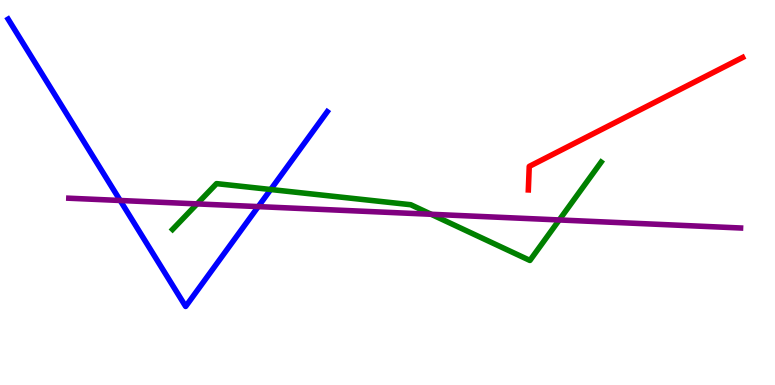[{'lines': ['blue', 'red'], 'intersections': []}, {'lines': ['green', 'red'], 'intersections': []}, {'lines': ['purple', 'red'], 'intersections': []}, {'lines': ['blue', 'green'], 'intersections': [{'x': 3.49, 'y': 5.08}]}, {'lines': ['blue', 'purple'], 'intersections': [{'x': 1.55, 'y': 4.79}, {'x': 3.33, 'y': 4.63}]}, {'lines': ['green', 'purple'], 'intersections': [{'x': 2.54, 'y': 4.7}, {'x': 5.56, 'y': 4.43}, {'x': 7.22, 'y': 4.29}]}]